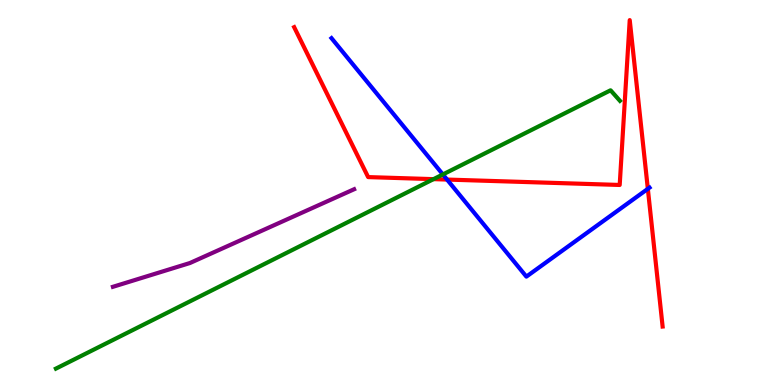[{'lines': ['blue', 'red'], 'intersections': [{'x': 5.77, 'y': 5.34}, {'x': 8.36, 'y': 5.09}]}, {'lines': ['green', 'red'], 'intersections': [{'x': 5.59, 'y': 5.35}]}, {'lines': ['purple', 'red'], 'intersections': []}, {'lines': ['blue', 'green'], 'intersections': [{'x': 5.71, 'y': 5.47}]}, {'lines': ['blue', 'purple'], 'intersections': []}, {'lines': ['green', 'purple'], 'intersections': []}]